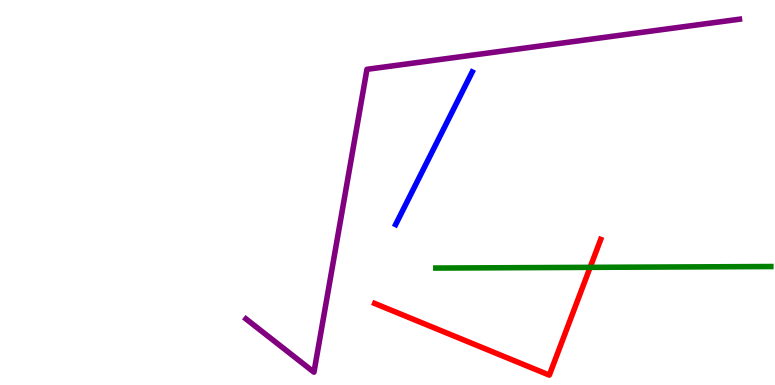[{'lines': ['blue', 'red'], 'intersections': []}, {'lines': ['green', 'red'], 'intersections': [{'x': 7.61, 'y': 3.06}]}, {'lines': ['purple', 'red'], 'intersections': []}, {'lines': ['blue', 'green'], 'intersections': []}, {'lines': ['blue', 'purple'], 'intersections': []}, {'lines': ['green', 'purple'], 'intersections': []}]